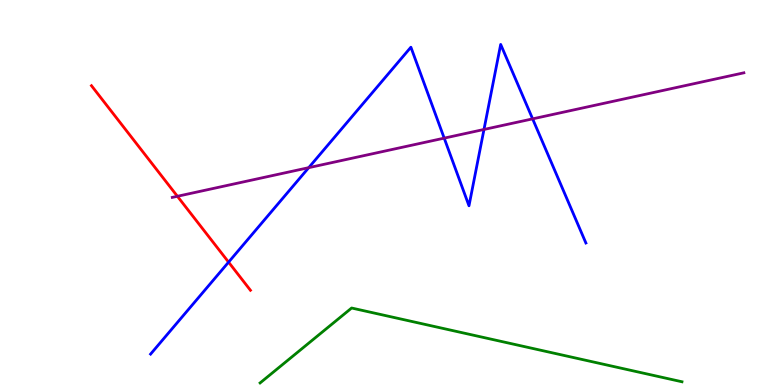[{'lines': ['blue', 'red'], 'intersections': [{'x': 2.95, 'y': 3.19}]}, {'lines': ['green', 'red'], 'intersections': []}, {'lines': ['purple', 'red'], 'intersections': [{'x': 2.29, 'y': 4.9}]}, {'lines': ['blue', 'green'], 'intersections': []}, {'lines': ['blue', 'purple'], 'intersections': [{'x': 3.98, 'y': 5.65}, {'x': 5.73, 'y': 6.41}, {'x': 6.24, 'y': 6.64}, {'x': 6.87, 'y': 6.91}]}, {'lines': ['green', 'purple'], 'intersections': []}]